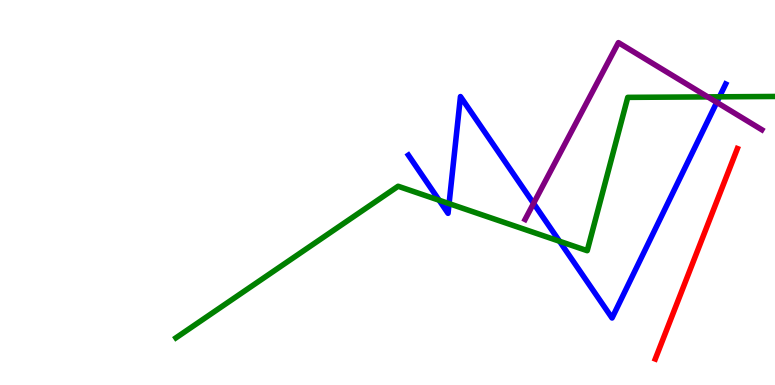[{'lines': ['blue', 'red'], 'intersections': []}, {'lines': ['green', 'red'], 'intersections': []}, {'lines': ['purple', 'red'], 'intersections': []}, {'lines': ['blue', 'green'], 'intersections': [{'x': 5.67, 'y': 4.8}, {'x': 5.79, 'y': 4.71}, {'x': 7.22, 'y': 3.73}, {'x': 9.28, 'y': 7.49}]}, {'lines': ['blue', 'purple'], 'intersections': [{'x': 6.88, 'y': 4.72}, {'x': 9.25, 'y': 7.34}]}, {'lines': ['green', 'purple'], 'intersections': [{'x': 9.13, 'y': 7.48}]}]